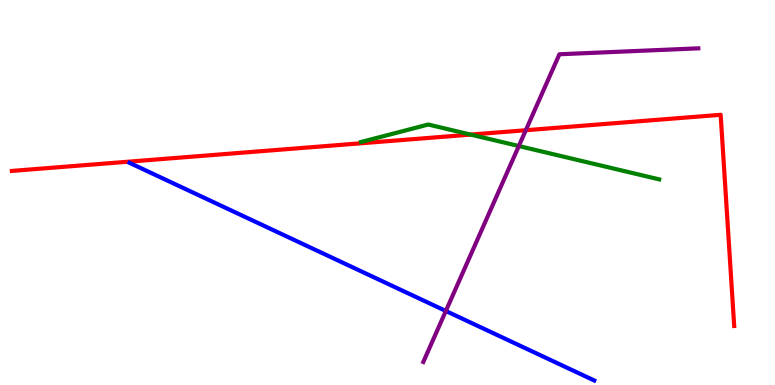[{'lines': ['blue', 'red'], 'intersections': []}, {'lines': ['green', 'red'], 'intersections': [{'x': 6.07, 'y': 6.5}]}, {'lines': ['purple', 'red'], 'intersections': [{'x': 6.78, 'y': 6.62}]}, {'lines': ['blue', 'green'], 'intersections': []}, {'lines': ['blue', 'purple'], 'intersections': [{'x': 5.75, 'y': 1.92}]}, {'lines': ['green', 'purple'], 'intersections': [{'x': 6.69, 'y': 6.21}]}]